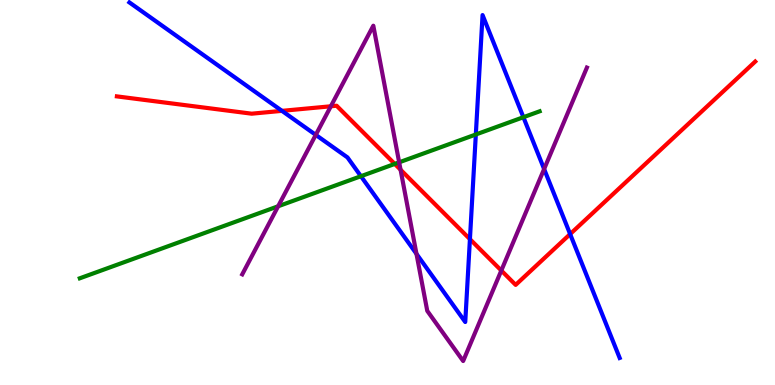[{'lines': ['blue', 'red'], 'intersections': [{'x': 3.64, 'y': 7.12}, {'x': 6.06, 'y': 3.79}, {'x': 7.36, 'y': 3.92}]}, {'lines': ['green', 'red'], 'intersections': [{'x': 5.09, 'y': 5.74}]}, {'lines': ['purple', 'red'], 'intersections': [{'x': 4.27, 'y': 7.24}, {'x': 5.17, 'y': 5.59}, {'x': 6.47, 'y': 2.97}]}, {'lines': ['blue', 'green'], 'intersections': [{'x': 4.66, 'y': 5.42}, {'x': 6.14, 'y': 6.51}, {'x': 6.75, 'y': 6.96}]}, {'lines': ['blue', 'purple'], 'intersections': [{'x': 4.07, 'y': 6.5}, {'x': 5.37, 'y': 3.41}, {'x': 7.02, 'y': 5.61}]}, {'lines': ['green', 'purple'], 'intersections': [{'x': 3.59, 'y': 4.64}, {'x': 5.15, 'y': 5.78}]}]